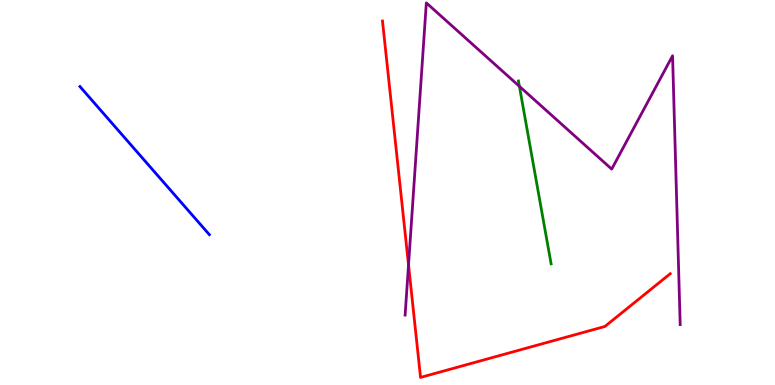[{'lines': ['blue', 'red'], 'intersections': []}, {'lines': ['green', 'red'], 'intersections': []}, {'lines': ['purple', 'red'], 'intersections': [{'x': 5.27, 'y': 3.12}]}, {'lines': ['blue', 'green'], 'intersections': []}, {'lines': ['blue', 'purple'], 'intersections': []}, {'lines': ['green', 'purple'], 'intersections': [{'x': 6.7, 'y': 7.76}]}]